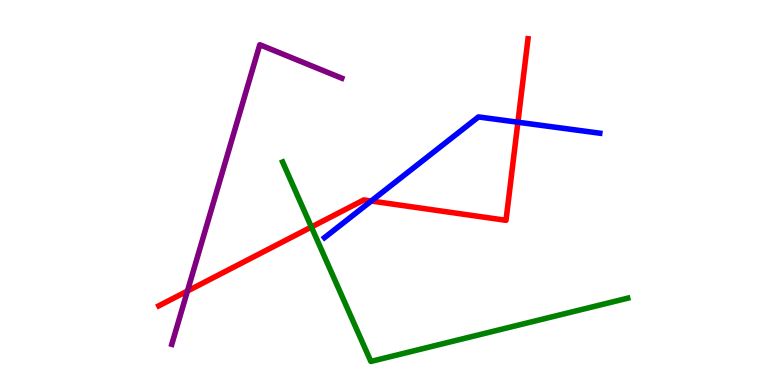[{'lines': ['blue', 'red'], 'intersections': [{'x': 4.79, 'y': 4.78}, {'x': 6.68, 'y': 6.83}]}, {'lines': ['green', 'red'], 'intersections': [{'x': 4.02, 'y': 4.1}]}, {'lines': ['purple', 'red'], 'intersections': [{'x': 2.42, 'y': 2.44}]}, {'lines': ['blue', 'green'], 'intersections': []}, {'lines': ['blue', 'purple'], 'intersections': []}, {'lines': ['green', 'purple'], 'intersections': []}]